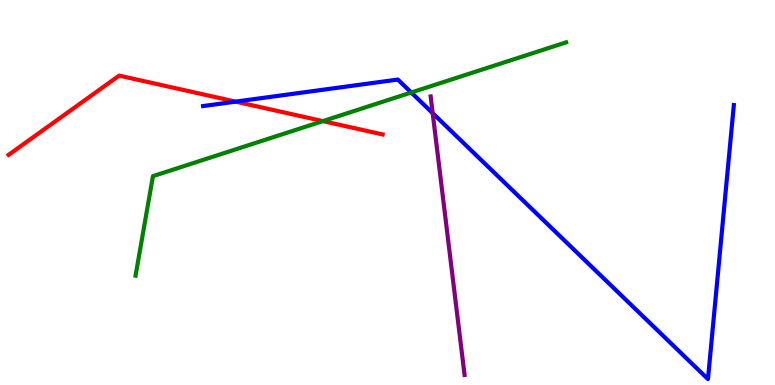[{'lines': ['blue', 'red'], 'intersections': [{'x': 3.04, 'y': 7.36}]}, {'lines': ['green', 'red'], 'intersections': [{'x': 4.17, 'y': 6.85}]}, {'lines': ['purple', 'red'], 'intersections': []}, {'lines': ['blue', 'green'], 'intersections': [{'x': 5.31, 'y': 7.6}]}, {'lines': ['blue', 'purple'], 'intersections': [{'x': 5.58, 'y': 7.06}]}, {'lines': ['green', 'purple'], 'intersections': []}]